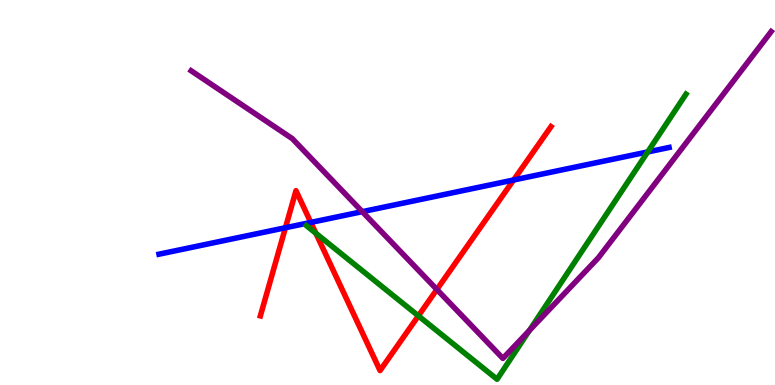[{'lines': ['blue', 'red'], 'intersections': [{'x': 3.68, 'y': 4.08}, {'x': 4.01, 'y': 4.22}, {'x': 6.63, 'y': 5.32}]}, {'lines': ['green', 'red'], 'intersections': [{'x': 4.08, 'y': 3.94}, {'x': 5.4, 'y': 1.8}]}, {'lines': ['purple', 'red'], 'intersections': [{'x': 5.64, 'y': 2.48}]}, {'lines': ['blue', 'green'], 'intersections': [{'x': 8.36, 'y': 6.05}]}, {'lines': ['blue', 'purple'], 'intersections': [{'x': 4.67, 'y': 4.5}]}, {'lines': ['green', 'purple'], 'intersections': [{'x': 6.83, 'y': 1.42}]}]